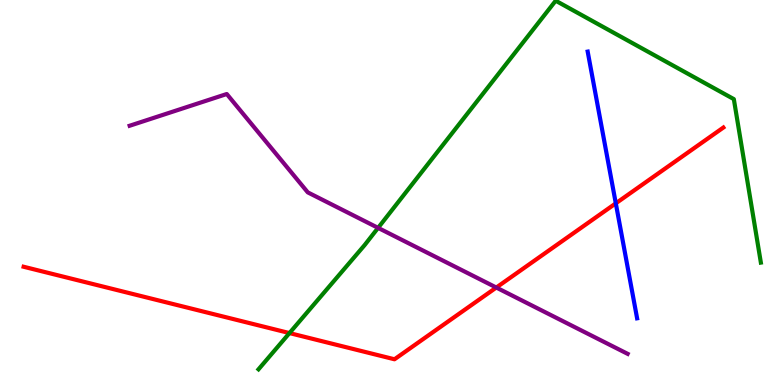[{'lines': ['blue', 'red'], 'intersections': [{'x': 7.95, 'y': 4.72}]}, {'lines': ['green', 'red'], 'intersections': [{'x': 3.74, 'y': 1.35}]}, {'lines': ['purple', 'red'], 'intersections': [{'x': 6.4, 'y': 2.53}]}, {'lines': ['blue', 'green'], 'intersections': []}, {'lines': ['blue', 'purple'], 'intersections': []}, {'lines': ['green', 'purple'], 'intersections': [{'x': 4.88, 'y': 4.08}]}]